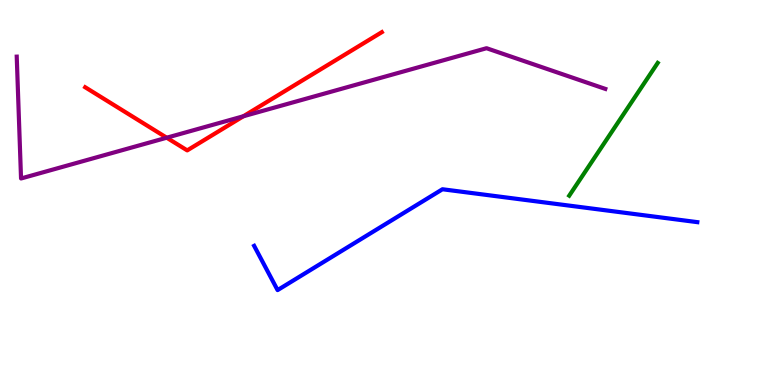[{'lines': ['blue', 'red'], 'intersections': []}, {'lines': ['green', 'red'], 'intersections': []}, {'lines': ['purple', 'red'], 'intersections': [{'x': 2.15, 'y': 6.42}, {'x': 3.14, 'y': 6.98}]}, {'lines': ['blue', 'green'], 'intersections': []}, {'lines': ['blue', 'purple'], 'intersections': []}, {'lines': ['green', 'purple'], 'intersections': []}]